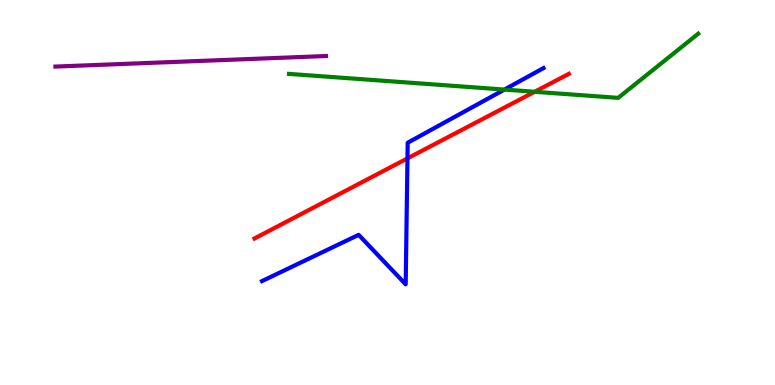[{'lines': ['blue', 'red'], 'intersections': [{'x': 5.26, 'y': 5.89}]}, {'lines': ['green', 'red'], 'intersections': [{'x': 6.9, 'y': 7.62}]}, {'lines': ['purple', 'red'], 'intersections': []}, {'lines': ['blue', 'green'], 'intersections': [{'x': 6.51, 'y': 7.67}]}, {'lines': ['blue', 'purple'], 'intersections': []}, {'lines': ['green', 'purple'], 'intersections': []}]